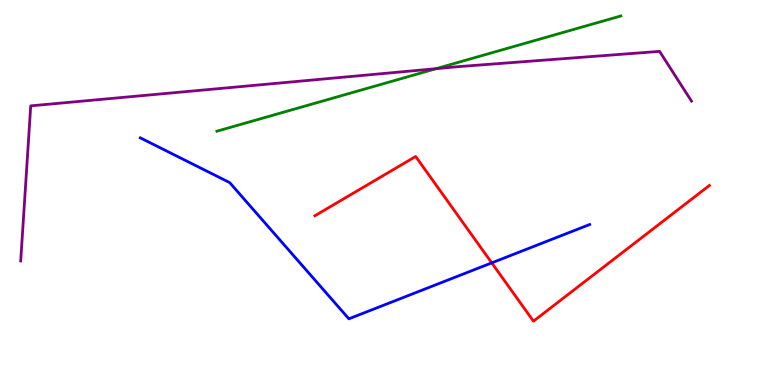[{'lines': ['blue', 'red'], 'intersections': [{'x': 6.35, 'y': 3.17}]}, {'lines': ['green', 'red'], 'intersections': []}, {'lines': ['purple', 'red'], 'intersections': []}, {'lines': ['blue', 'green'], 'intersections': []}, {'lines': ['blue', 'purple'], 'intersections': []}, {'lines': ['green', 'purple'], 'intersections': [{'x': 5.63, 'y': 8.22}]}]